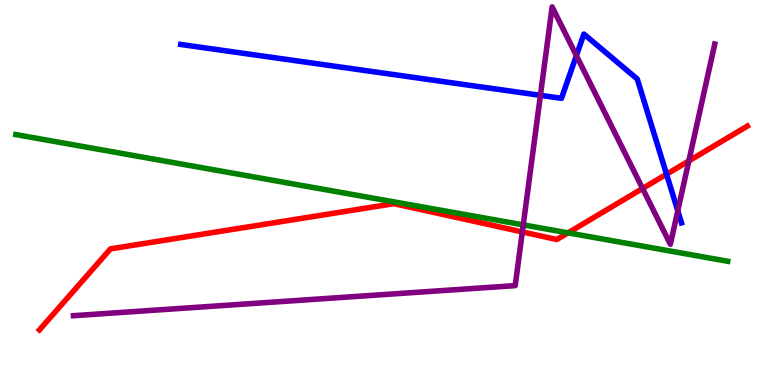[{'lines': ['blue', 'red'], 'intersections': [{'x': 8.6, 'y': 5.47}]}, {'lines': ['green', 'red'], 'intersections': [{'x': 7.33, 'y': 3.95}]}, {'lines': ['purple', 'red'], 'intersections': [{'x': 6.74, 'y': 3.98}, {'x': 8.29, 'y': 5.1}, {'x': 8.89, 'y': 5.82}]}, {'lines': ['blue', 'green'], 'intersections': []}, {'lines': ['blue', 'purple'], 'intersections': [{'x': 6.97, 'y': 7.52}, {'x': 7.44, 'y': 8.56}, {'x': 8.75, 'y': 4.52}]}, {'lines': ['green', 'purple'], 'intersections': [{'x': 6.75, 'y': 4.16}]}]